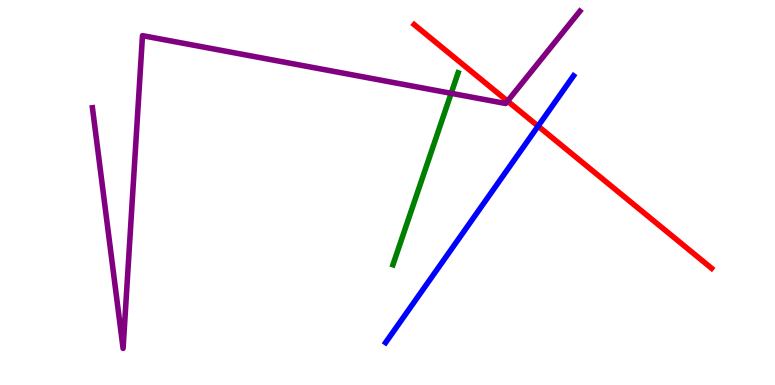[{'lines': ['blue', 'red'], 'intersections': [{'x': 6.94, 'y': 6.72}]}, {'lines': ['green', 'red'], 'intersections': []}, {'lines': ['purple', 'red'], 'intersections': [{'x': 6.55, 'y': 7.37}]}, {'lines': ['blue', 'green'], 'intersections': []}, {'lines': ['blue', 'purple'], 'intersections': []}, {'lines': ['green', 'purple'], 'intersections': [{'x': 5.82, 'y': 7.58}]}]